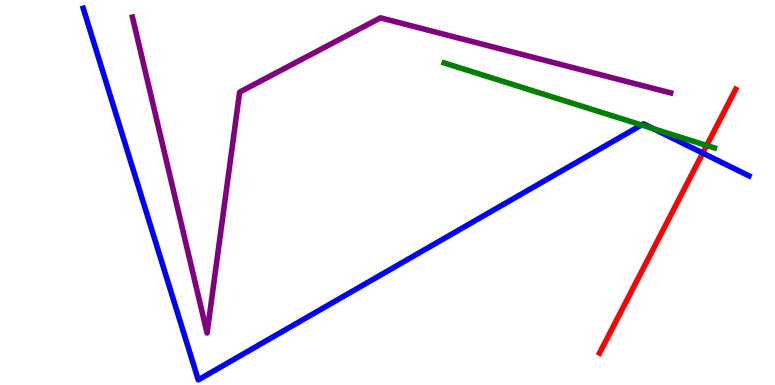[{'lines': ['blue', 'red'], 'intersections': [{'x': 9.07, 'y': 6.02}]}, {'lines': ['green', 'red'], 'intersections': [{'x': 9.12, 'y': 6.22}]}, {'lines': ['purple', 'red'], 'intersections': []}, {'lines': ['blue', 'green'], 'intersections': [{'x': 8.28, 'y': 6.75}, {'x': 8.43, 'y': 6.66}]}, {'lines': ['blue', 'purple'], 'intersections': []}, {'lines': ['green', 'purple'], 'intersections': []}]